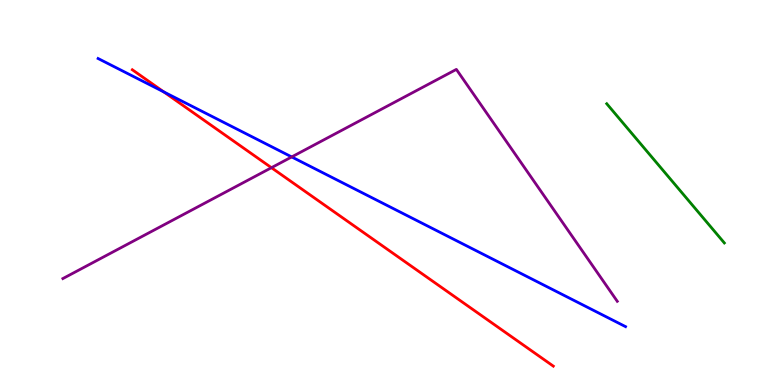[{'lines': ['blue', 'red'], 'intersections': [{'x': 2.11, 'y': 7.61}]}, {'lines': ['green', 'red'], 'intersections': []}, {'lines': ['purple', 'red'], 'intersections': [{'x': 3.5, 'y': 5.64}]}, {'lines': ['blue', 'green'], 'intersections': []}, {'lines': ['blue', 'purple'], 'intersections': [{'x': 3.76, 'y': 5.92}]}, {'lines': ['green', 'purple'], 'intersections': []}]